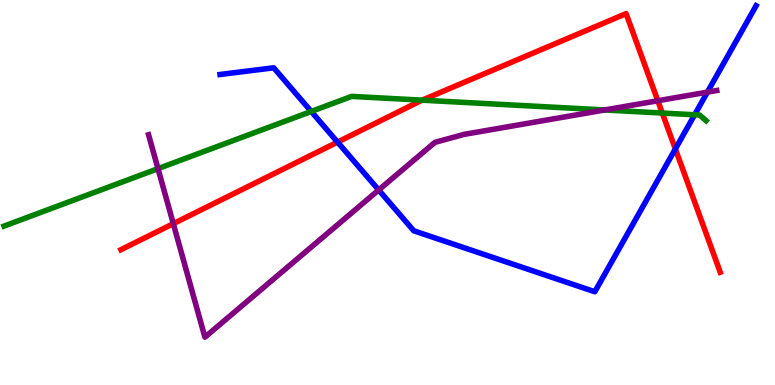[{'lines': ['blue', 'red'], 'intersections': [{'x': 4.36, 'y': 6.31}, {'x': 8.71, 'y': 6.13}]}, {'lines': ['green', 'red'], 'intersections': [{'x': 5.45, 'y': 7.4}, {'x': 8.55, 'y': 7.06}]}, {'lines': ['purple', 'red'], 'intersections': [{'x': 2.24, 'y': 4.19}, {'x': 8.49, 'y': 7.38}]}, {'lines': ['blue', 'green'], 'intersections': [{'x': 4.02, 'y': 7.1}, {'x': 8.96, 'y': 7.02}]}, {'lines': ['blue', 'purple'], 'intersections': [{'x': 4.89, 'y': 5.07}, {'x': 9.13, 'y': 7.61}]}, {'lines': ['green', 'purple'], 'intersections': [{'x': 2.04, 'y': 5.62}, {'x': 7.8, 'y': 7.14}]}]